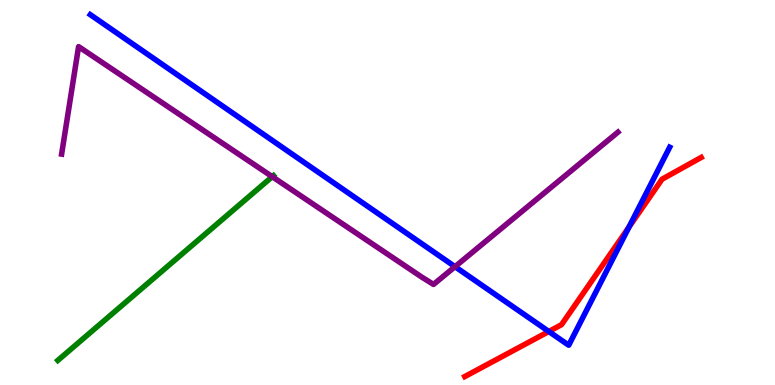[{'lines': ['blue', 'red'], 'intersections': [{'x': 7.08, 'y': 1.39}, {'x': 8.12, 'y': 4.1}]}, {'lines': ['green', 'red'], 'intersections': []}, {'lines': ['purple', 'red'], 'intersections': []}, {'lines': ['blue', 'green'], 'intersections': []}, {'lines': ['blue', 'purple'], 'intersections': [{'x': 5.87, 'y': 3.07}]}, {'lines': ['green', 'purple'], 'intersections': [{'x': 3.51, 'y': 5.41}]}]